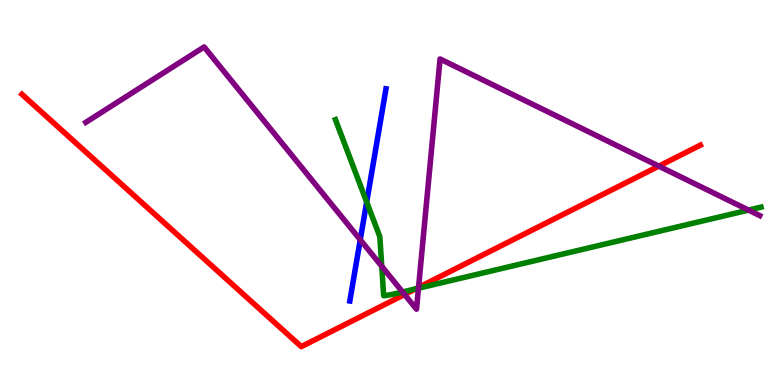[{'lines': ['blue', 'red'], 'intersections': []}, {'lines': ['green', 'red'], 'intersections': [{'x': 5.36, 'y': 2.5}]}, {'lines': ['purple', 'red'], 'intersections': [{'x': 5.22, 'y': 2.35}, {'x': 5.4, 'y': 2.53}, {'x': 8.5, 'y': 5.68}]}, {'lines': ['blue', 'green'], 'intersections': [{'x': 4.73, 'y': 4.75}]}, {'lines': ['blue', 'purple'], 'intersections': [{'x': 4.65, 'y': 3.77}]}, {'lines': ['green', 'purple'], 'intersections': [{'x': 4.93, 'y': 3.08}, {'x': 5.19, 'y': 2.42}, {'x': 5.4, 'y': 2.51}, {'x': 9.66, 'y': 4.54}]}]